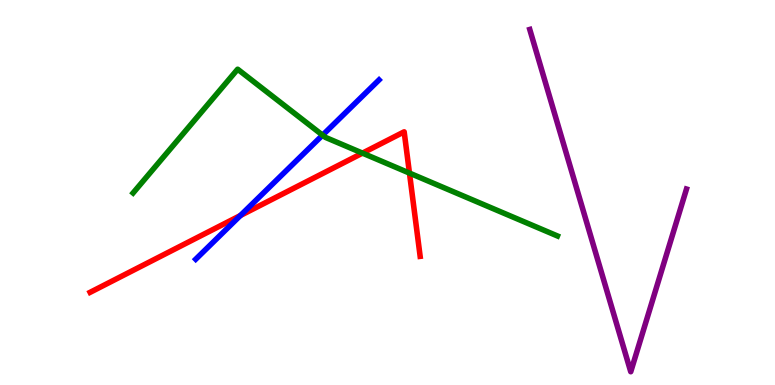[{'lines': ['blue', 'red'], 'intersections': [{'x': 3.1, 'y': 4.4}]}, {'lines': ['green', 'red'], 'intersections': [{'x': 4.68, 'y': 6.02}, {'x': 5.28, 'y': 5.5}]}, {'lines': ['purple', 'red'], 'intersections': []}, {'lines': ['blue', 'green'], 'intersections': [{'x': 4.16, 'y': 6.49}]}, {'lines': ['blue', 'purple'], 'intersections': []}, {'lines': ['green', 'purple'], 'intersections': []}]